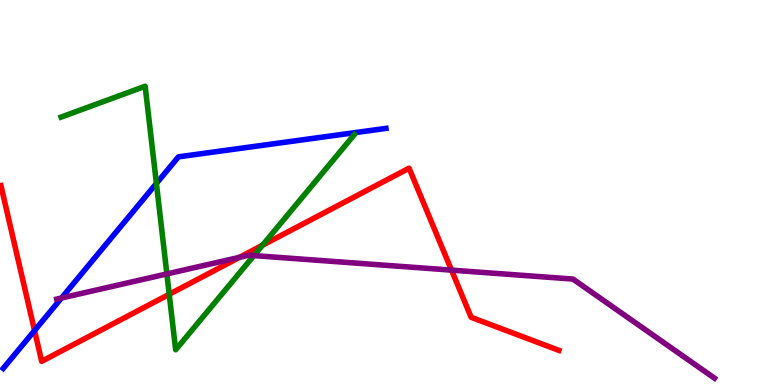[{'lines': ['blue', 'red'], 'intersections': [{'x': 0.446, 'y': 1.41}]}, {'lines': ['green', 'red'], 'intersections': [{'x': 2.18, 'y': 2.36}, {'x': 3.39, 'y': 3.63}]}, {'lines': ['purple', 'red'], 'intersections': [{'x': 3.09, 'y': 3.32}, {'x': 5.83, 'y': 2.98}]}, {'lines': ['blue', 'green'], 'intersections': [{'x': 2.02, 'y': 5.24}]}, {'lines': ['blue', 'purple'], 'intersections': [{'x': 0.794, 'y': 2.26}]}, {'lines': ['green', 'purple'], 'intersections': [{'x': 2.15, 'y': 2.89}, {'x': 3.28, 'y': 3.36}]}]